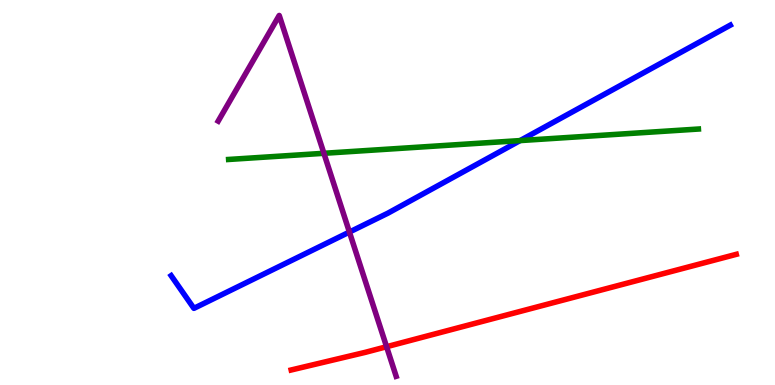[{'lines': ['blue', 'red'], 'intersections': []}, {'lines': ['green', 'red'], 'intersections': []}, {'lines': ['purple', 'red'], 'intersections': [{'x': 4.99, 'y': 0.994}]}, {'lines': ['blue', 'green'], 'intersections': [{'x': 6.71, 'y': 6.35}]}, {'lines': ['blue', 'purple'], 'intersections': [{'x': 4.51, 'y': 3.97}]}, {'lines': ['green', 'purple'], 'intersections': [{'x': 4.18, 'y': 6.02}]}]